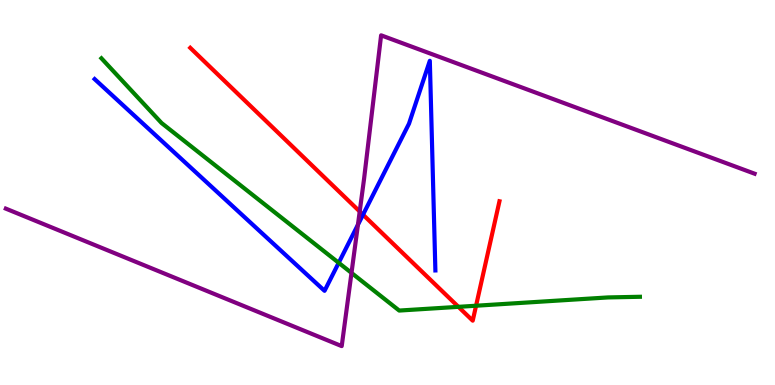[{'lines': ['blue', 'red'], 'intersections': [{'x': 4.68, 'y': 4.42}]}, {'lines': ['green', 'red'], 'intersections': [{'x': 5.91, 'y': 2.03}, {'x': 6.14, 'y': 2.06}]}, {'lines': ['purple', 'red'], 'intersections': [{'x': 4.64, 'y': 4.51}]}, {'lines': ['blue', 'green'], 'intersections': [{'x': 4.37, 'y': 3.17}]}, {'lines': ['blue', 'purple'], 'intersections': [{'x': 4.62, 'y': 4.16}]}, {'lines': ['green', 'purple'], 'intersections': [{'x': 4.54, 'y': 2.91}]}]